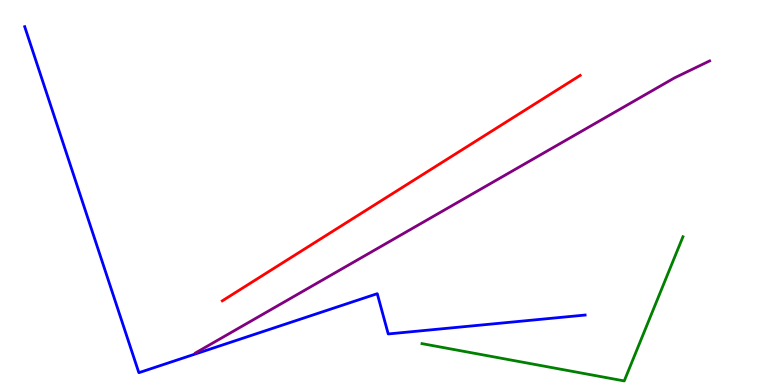[{'lines': ['blue', 'red'], 'intersections': []}, {'lines': ['green', 'red'], 'intersections': []}, {'lines': ['purple', 'red'], 'intersections': []}, {'lines': ['blue', 'green'], 'intersections': []}, {'lines': ['blue', 'purple'], 'intersections': []}, {'lines': ['green', 'purple'], 'intersections': []}]